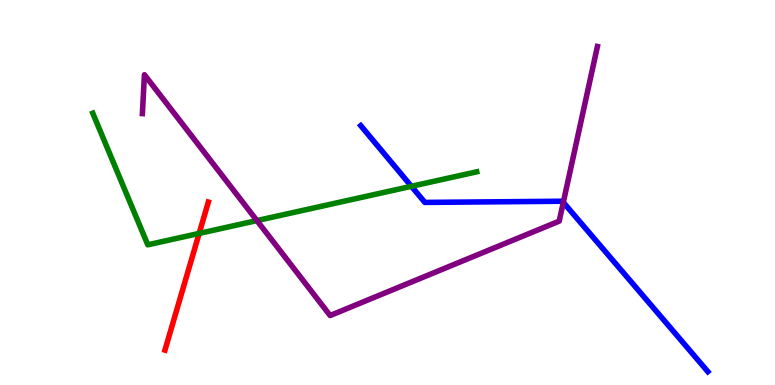[{'lines': ['blue', 'red'], 'intersections': []}, {'lines': ['green', 'red'], 'intersections': [{'x': 2.57, 'y': 3.94}]}, {'lines': ['purple', 'red'], 'intersections': []}, {'lines': ['blue', 'green'], 'intersections': [{'x': 5.31, 'y': 5.16}]}, {'lines': ['blue', 'purple'], 'intersections': [{'x': 7.27, 'y': 4.74}]}, {'lines': ['green', 'purple'], 'intersections': [{'x': 3.32, 'y': 4.27}]}]